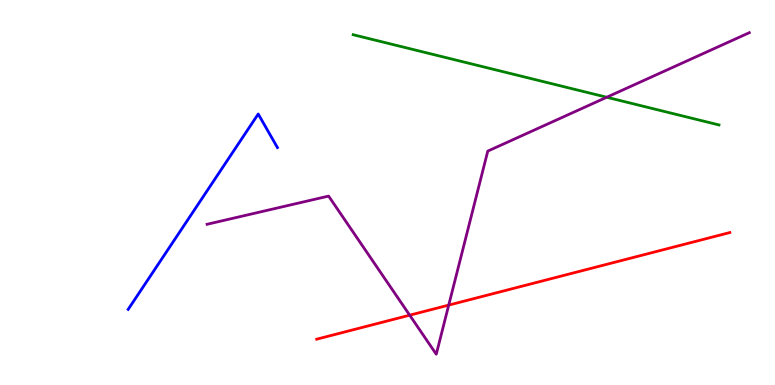[{'lines': ['blue', 'red'], 'intersections': []}, {'lines': ['green', 'red'], 'intersections': []}, {'lines': ['purple', 'red'], 'intersections': [{'x': 5.29, 'y': 1.81}, {'x': 5.79, 'y': 2.07}]}, {'lines': ['blue', 'green'], 'intersections': []}, {'lines': ['blue', 'purple'], 'intersections': []}, {'lines': ['green', 'purple'], 'intersections': [{'x': 7.83, 'y': 7.47}]}]